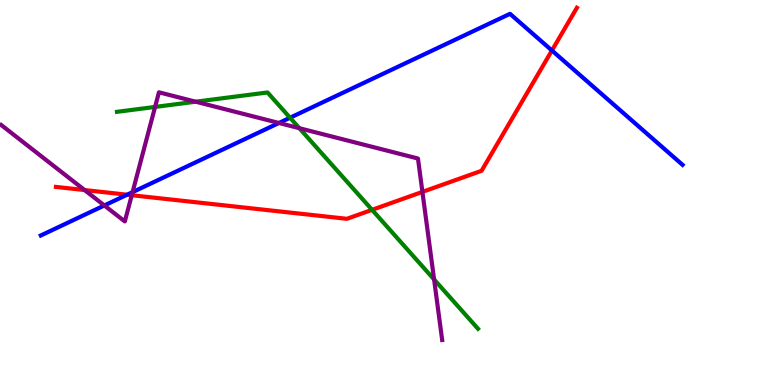[{'lines': ['blue', 'red'], 'intersections': [{'x': 1.64, 'y': 4.94}, {'x': 7.12, 'y': 8.69}]}, {'lines': ['green', 'red'], 'intersections': [{'x': 4.8, 'y': 4.55}]}, {'lines': ['purple', 'red'], 'intersections': [{'x': 1.09, 'y': 5.06}, {'x': 1.7, 'y': 4.93}, {'x': 5.45, 'y': 5.02}]}, {'lines': ['blue', 'green'], 'intersections': [{'x': 3.74, 'y': 6.94}]}, {'lines': ['blue', 'purple'], 'intersections': [{'x': 1.35, 'y': 4.66}, {'x': 1.71, 'y': 5.01}, {'x': 3.6, 'y': 6.81}]}, {'lines': ['green', 'purple'], 'intersections': [{'x': 2.0, 'y': 7.22}, {'x': 2.53, 'y': 7.36}, {'x': 3.86, 'y': 6.67}, {'x': 5.6, 'y': 2.74}]}]